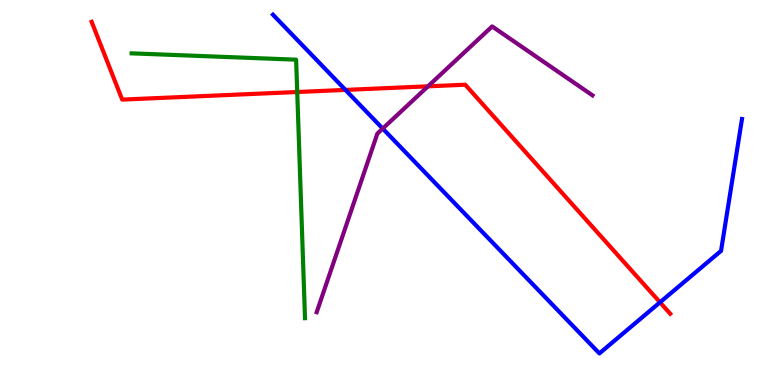[{'lines': ['blue', 'red'], 'intersections': [{'x': 4.46, 'y': 7.66}, {'x': 8.52, 'y': 2.15}]}, {'lines': ['green', 'red'], 'intersections': [{'x': 3.84, 'y': 7.61}]}, {'lines': ['purple', 'red'], 'intersections': [{'x': 5.52, 'y': 7.76}]}, {'lines': ['blue', 'green'], 'intersections': []}, {'lines': ['blue', 'purple'], 'intersections': [{'x': 4.94, 'y': 6.66}]}, {'lines': ['green', 'purple'], 'intersections': []}]